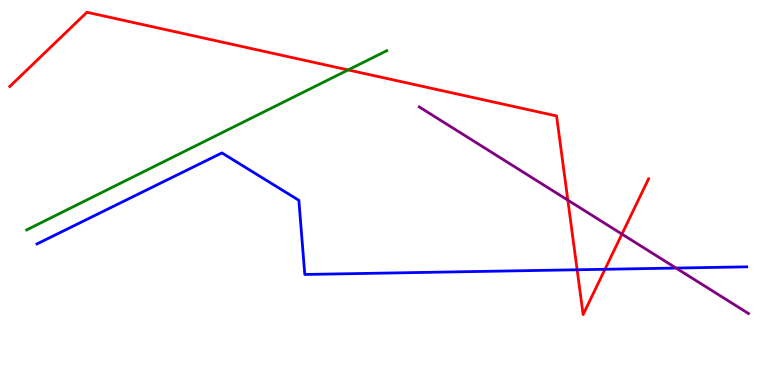[{'lines': ['blue', 'red'], 'intersections': [{'x': 7.45, 'y': 2.99}, {'x': 7.81, 'y': 3.01}]}, {'lines': ['green', 'red'], 'intersections': [{'x': 4.49, 'y': 8.18}]}, {'lines': ['purple', 'red'], 'intersections': [{'x': 7.33, 'y': 4.8}, {'x': 8.02, 'y': 3.92}]}, {'lines': ['blue', 'green'], 'intersections': []}, {'lines': ['blue', 'purple'], 'intersections': [{'x': 8.72, 'y': 3.04}]}, {'lines': ['green', 'purple'], 'intersections': []}]